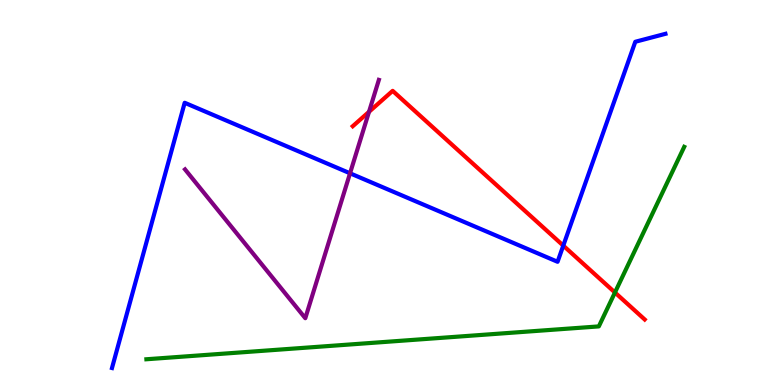[{'lines': ['blue', 'red'], 'intersections': [{'x': 7.27, 'y': 3.62}]}, {'lines': ['green', 'red'], 'intersections': [{'x': 7.93, 'y': 2.4}]}, {'lines': ['purple', 'red'], 'intersections': [{'x': 4.76, 'y': 7.1}]}, {'lines': ['blue', 'green'], 'intersections': []}, {'lines': ['blue', 'purple'], 'intersections': [{'x': 4.52, 'y': 5.5}]}, {'lines': ['green', 'purple'], 'intersections': []}]